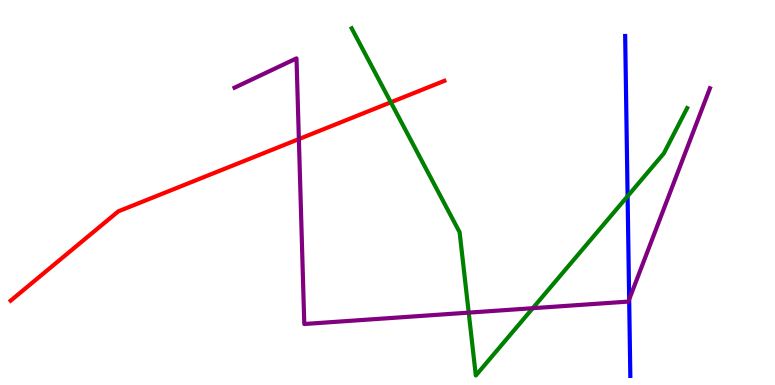[{'lines': ['blue', 'red'], 'intersections': []}, {'lines': ['green', 'red'], 'intersections': [{'x': 5.04, 'y': 7.34}]}, {'lines': ['purple', 'red'], 'intersections': [{'x': 3.86, 'y': 6.39}]}, {'lines': ['blue', 'green'], 'intersections': [{'x': 8.1, 'y': 4.9}]}, {'lines': ['blue', 'purple'], 'intersections': [{'x': 8.12, 'y': 2.22}]}, {'lines': ['green', 'purple'], 'intersections': [{'x': 6.05, 'y': 1.88}, {'x': 6.87, 'y': 2.0}]}]